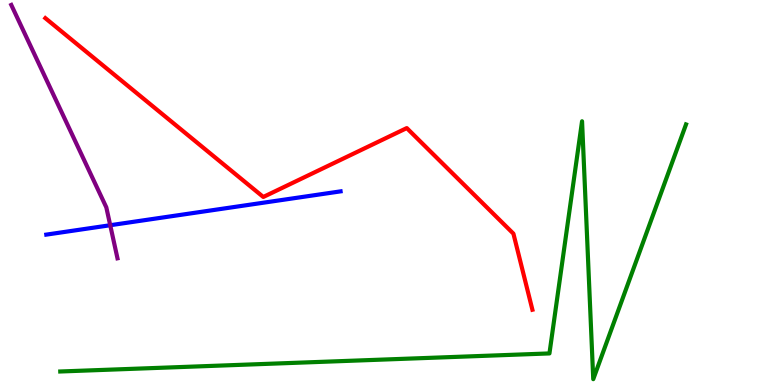[{'lines': ['blue', 'red'], 'intersections': []}, {'lines': ['green', 'red'], 'intersections': []}, {'lines': ['purple', 'red'], 'intersections': []}, {'lines': ['blue', 'green'], 'intersections': []}, {'lines': ['blue', 'purple'], 'intersections': [{'x': 1.42, 'y': 4.15}]}, {'lines': ['green', 'purple'], 'intersections': []}]